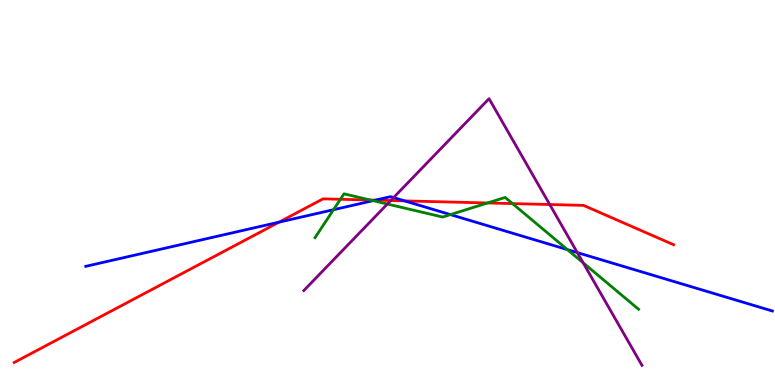[{'lines': ['blue', 'red'], 'intersections': [{'x': 3.6, 'y': 4.23}, {'x': 4.84, 'y': 4.8}, {'x': 5.22, 'y': 4.78}]}, {'lines': ['green', 'red'], 'intersections': [{'x': 4.39, 'y': 4.82}, {'x': 4.78, 'y': 4.8}, {'x': 6.29, 'y': 4.73}, {'x': 6.61, 'y': 4.71}]}, {'lines': ['purple', 'red'], 'intersections': [{'x': 5.04, 'y': 4.79}, {'x': 7.09, 'y': 4.69}]}, {'lines': ['blue', 'green'], 'intersections': [{'x': 4.3, 'y': 4.55}, {'x': 4.81, 'y': 4.79}, {'x': 5.81, 'y': 4.43}, {'x': 7.32, 'y': 3.52}]}, {'lines': ['blue', 'purple'], 'intersections': [{'x': 5.08, 'y': 4.87}, {'x': 7.45, 'y': 3.44}]}, {'lines': ['green', 'purple'], 'intersections': [{'x': 5.0, 'y': 4.7}, {'x': 7.52, 'y': 3.17}]}]